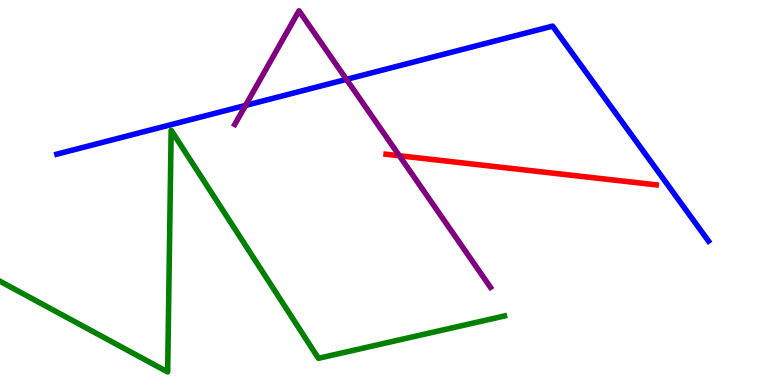[{'lines': ['blue', 'red'], 'intersections': []}, {'lines': ['green', 'red'], 'intersections': []}, {'lines': ['purple', 'red'], 'intersections': [{'x': 5.15, 'y': 5.95}]}, {'lines': ['blue', 'green'], 'intersections': []}, {'lines': ['blue', 'purple'], 'intersections': [{'x': 3.17, 'y': 7.26}, {'x': 4.47, 'y': 7.94}]}, {'lines': ['green', 'purple'], 'intersections': []}]